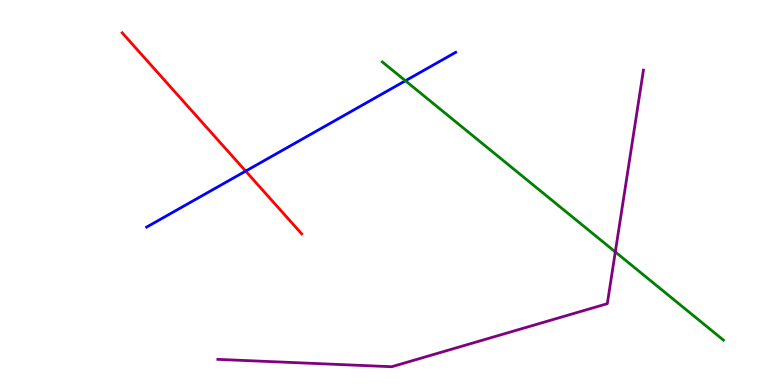[{'lines': ['blue', 'red'], 'intersections': [{'x': 3.17, 'y': 5.56}]}, {'lines': ['green', 'red'], 'intersections': []}, {'lines': ['purple', 'red'], 'intersections': []}, {'lines': ['blue', 'green'], 'intersections': [{'x': 5.23, 'y': 7.9}]}, {'lines': ['blue', 'purple'], 'intersections': []}, {'lines': ['green', 'purple'], 'intersections': [{'x': 7.94, 'y': 3.46}]}]